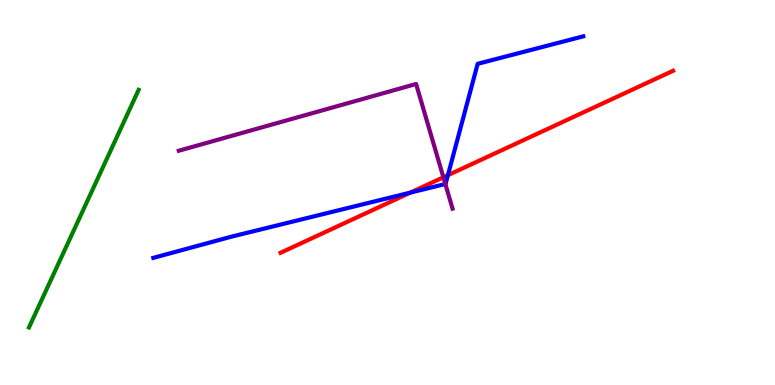[{'lines': ['blue', 'red'], 'intersections': [{'x': 5.29, 'y': 5.0}, {'x': 5.78, 'y': 5.45}]}, {'lines': ['green', 'red'], 'intersections': []}, {'lines': ['purple', 'red'], 'intersections': [{'x': 5.72, 'y': 5.4}]}, {'lines': ['blue', 'green'], 'intersections': []}, {'lines': ['blue', 'purple'], 'intersections': [{'x': 5.75, 'y': 5.22}]}, {'lines': ['green', 'purple'], 'intersections': []}]